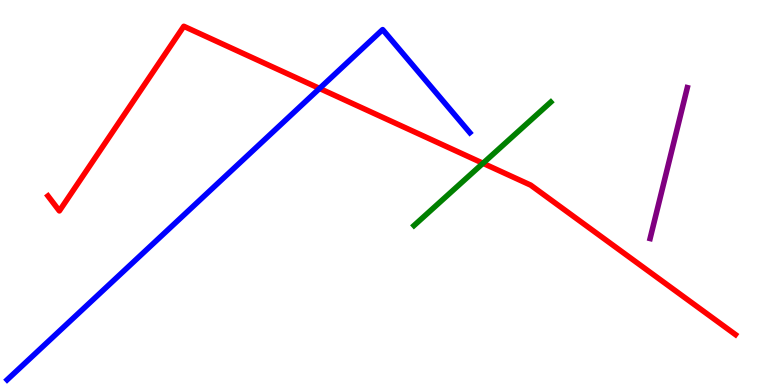[{'lines': ['blue', 'red'], 'intersections': [{'x': 4.12, 'y': 7.7}]}, {'lines': ['green', 'red'], 'intersections': [{'x': 6.23, 'y': 5.76}]}, {'lines': ['purple', 'red'], 'intersections': []}, {'lines': ['blue', 'green'], 'intersections': []}, {'lines': ['blue', 'purple'], 'intersections': []}, {'lines': ['green', 'purple'], 'intersections': []}]